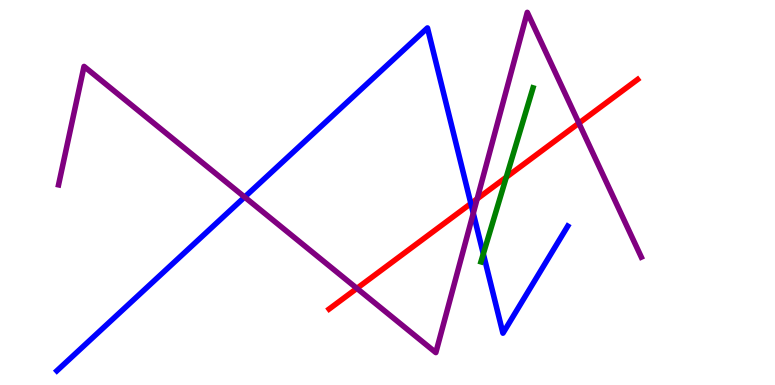[{'lines': ['blue', 'red'], 'intersections': [{'x': 6.08, 'y': 4.71}]}, {'lines': ['green', 'red'], 'intersections': [{'x': 6.53, 'y': 5.4}]}, {'lines': ['purple', 'red'], 'intersections': [{'x': 4.61, 'y': 2.51}, {'x': 6.16, 'y': 4.83}, {'x': 7.47, 'y': 6.8}]}, {'lines': ['blue', 'green'], 'intersections': [{'x': 6.24, 'y': 3.41}]}, {'lines': ['blue', 'purple'], 'intersections': [{'x': 3.16, 'y': 4.88}, {'x': 6.11, 'y': 4.46}]}, {'lines': ['green', 'purple'], 'intersections': []}]